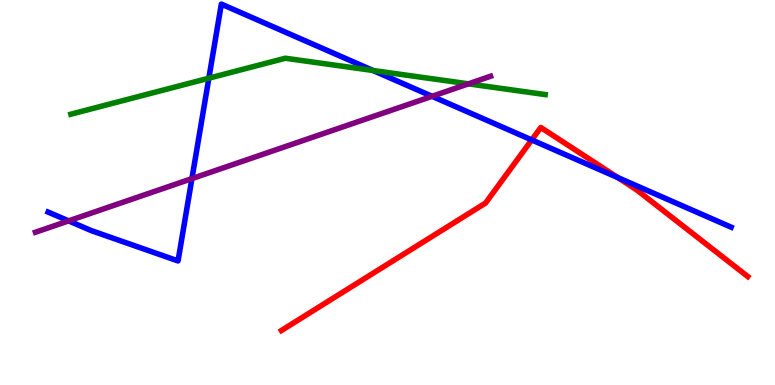[{'lines': ['blue', 'red'], 'intersections': [{'x': 6.86, 'y': 6.37}, {'x': 7.97, 'y': 5.39}]}, {'lines': ['green', 'red'], 'intersections': []}, {'lines': ['purple', 'red'], 'intersections': []}, {'lines': ['blue', 'green'], 'intersections': [{'x': 2.69, 'y': 7.97}, {'x': 4.81, 'y': 8.17}]}, {'lines': ['blue', 'purple'], 'intersections': [{'x': 0.885, 'y': 4.26}, {'x': 2.48, 'y': 5.36}, {'x': 5.57, 'y': 7.5}]}, {'lines': ['green', 'purple'], 'intersections': [{'x': 6.04, 'y': 7.82}]}]